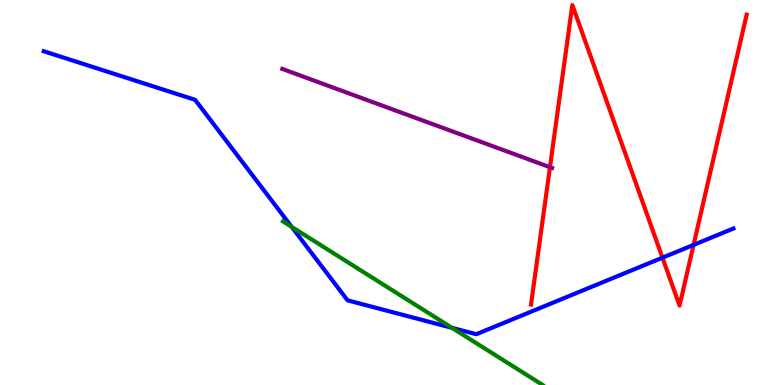[{'lines': ['blue', 'red'], 'intersections': [{'x': 8.55, 'y': 3.31}, {'x': 8.95, 'y': 3.64}]}, {'lines': ['green', 'red'], 'intersections': []}, {'lines': ['purple', 'red'], 'intersections': [{'x': 7.1, 'y': 5.66}]}, {'lines': ['blue', 'green'], 'intersections': [{'x': 3.76, 'y': 4.11}, {'x': 5.83, 'y': 1.48}]}, {'lines': ['blue', 'purple'], 'intersections': []}, {'lines': ['green', 'purple'], 'intersections': []}]